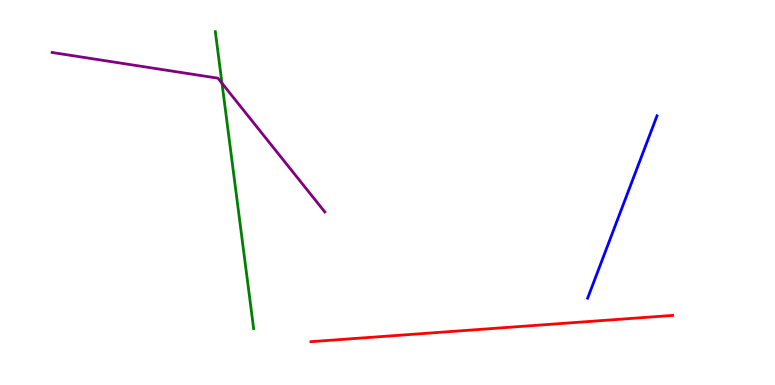[{'lines': ['blue', 'red'], 'intersections': []}, {'lines': ['green', 'red'], 'intersections': []}, {'lines': ['purple', 'red'], 'intersections': []}, {'lines': ['blue', 'green'], 'intersections': []}, {'lines': ['blue', 'purple'], 'intersections': []}, {'lines': ['green', 'purple'], 'intersections': [{'x': 2.86, 'y': 7.84}]}]